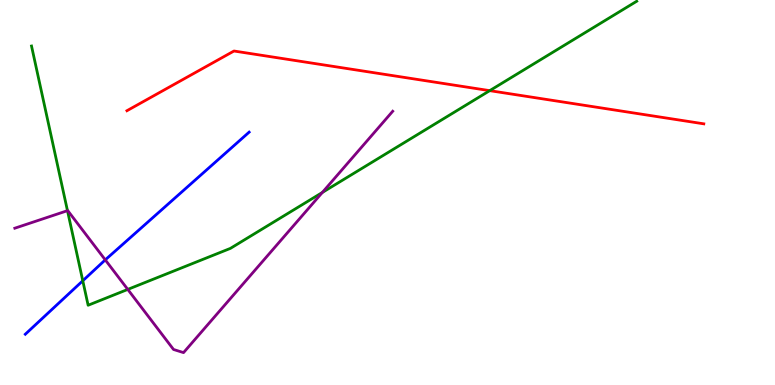[{'lines': ['blue', 'red'], 'intersections': []}, {'lines': ['green', 'red'], 'intersections': [{'x': 6.32, 'y': 7.65}]}, {'lines': ['purple', 'red'], 'intersections': []}, {'lines': ['blue', 'green'], 'intersections': [{'x': 1.07, 'y': 2.71}]}, {'lines': ['blue', 'purple'], 'intersections': [{'x': 1.36, 'y': 3.25}]}, {'lines': ['green', 'purple'], 'intersections': [{'x': 0.871, 'y': 4.53}, {'x': 1.65, 'y': 2.48}, {'x': 4.16, 'y': 5.0}]}]